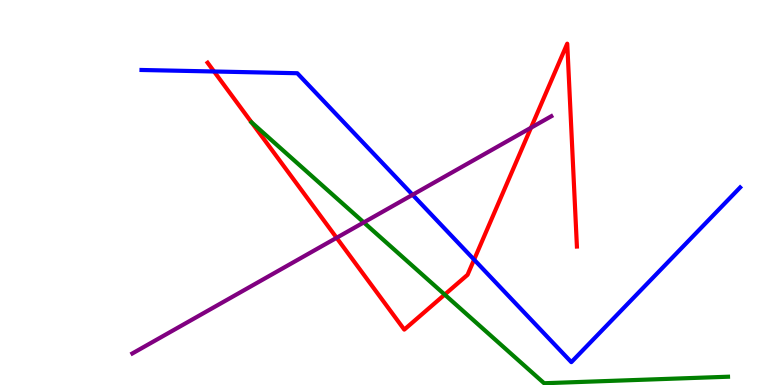[{'lines': ['blue', 'red'], 'intersections': [{'x': 2.76, 'y': 8.14}, {'x': 6.12, 'y': 3.26}]}, {'lines': ['green', 'red'], 'intersections': [{'x': 5.74, 'y': 2.35}]}, {'lines': ['purple', 'red'], 'intersections': [{'x': 4.34, 'y': 3.82}, {'x': 6.85, 'y': 6.68}]}, {'lines': ['blue', 'green'], 'intersections': []}, {'lines': ['blue', 'purple'], 'intersections': [{'x': 5.32, 'y': 4.94}]}, {'lines': ['green', 'purple'], 'intersections': [{'x': 4.69, 'y': 4.22}]}]